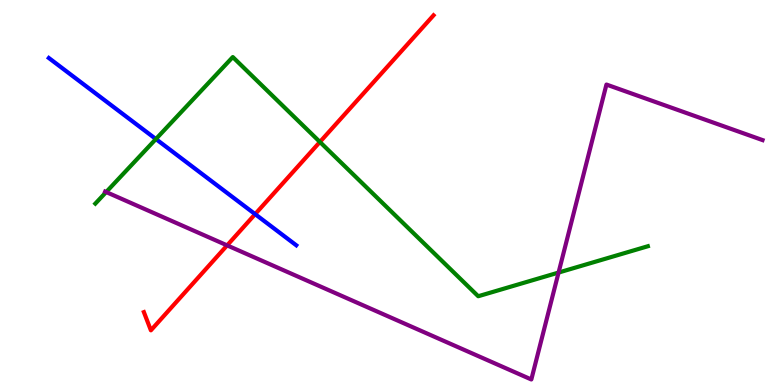[{'lines': ['blue', 'red'], 'intersections': [{'x': 3.29, 'y': 4.44}]}, {'lines': ['green', 'red'], 'intersections': [{'x': 4.13, 'y': 6.31}]}, {'lines': ['purple', 'red'], 'intersections': [{'x': 2.93, 'y': 3.63}]}, {'lines': ['blue', 'green'], 'intersections': [{'x': 2.01, 'y': 6.39}]}, {'lines': ['blue', 'purple'], 'intersections': []}, {'lines': ['green', 'purple'], 'intersections': [{'x': 1.37, 'y': 5.01}, {'x': 7.21, 'y': 2.92}]}]